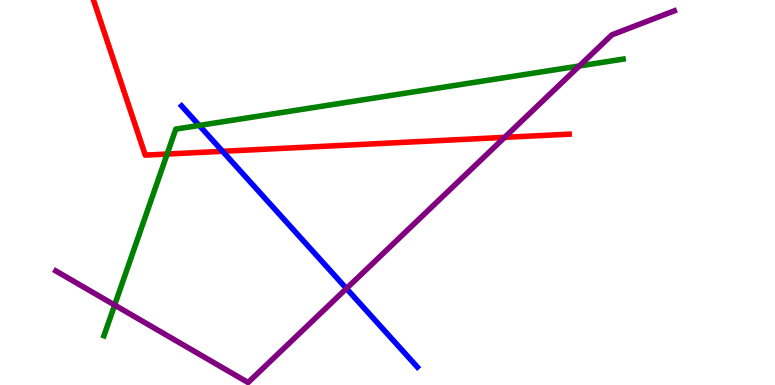[{'lines': ['blue', 'red'], 'intersections': [{'x': 2.87, 'y': 6.07}]}, {'lines': ['green', 'red'], 'intersections': [{'x': 2.16, 'y': 6.0}]}, {'lines': ['purple', 'red'], 'intersections': [{'x': 6.51, 'y': 6.43}]}, {'lines': ['blue', 'green'], 'intersections': [{'x': 2.57, 'y': 6.74}]}, {'lines': ['blue', 'purple'], 'intersections': [{'x': 4.47, 'y': 2.51}]}, {'lines': ['green', 'purple'], 'intersections': [{'x': 1.48, 'y': 2.08}, {'x': 7.48, 'y': 8.29}]}]